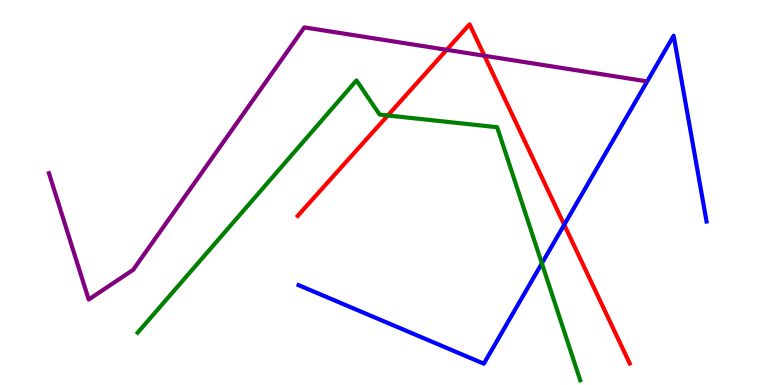[{'lines': ['blue', 'red'], 'intersections': [{'x': 7.28, 'y': 4.16}]}, {'lines': ['green', 'red'], 'intersections': [{'x': 5.0, 'y': 7.0}]}, {'lines': ['purple', 'red'], 'intersections': [{'x': 5.76, 'y': 8.71}, {'x': 6.25, 'y': 8.55}]}, {'lines': ['blue', 'green'], 'intersections': [{'x': 6.99, 'y': 3.16}]}, {'lines': ['blue', 'purple'], 'intersections': []}, {'lines': ['green', 'purple'], 'intersections': []}]